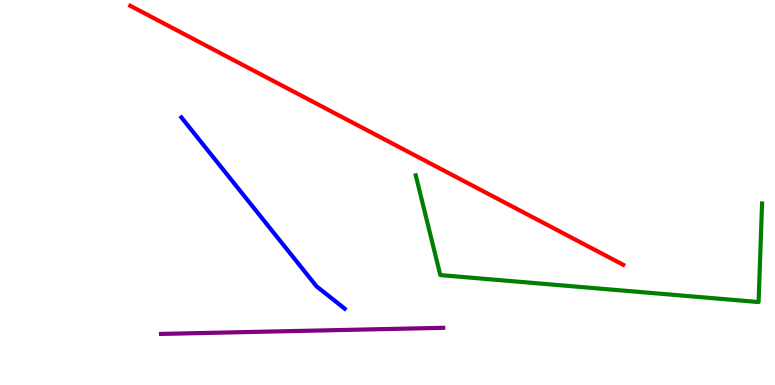[{'lines': ['blue', 'red'], 'intersections': []}, {'lines': ['green', 'red'], 'intersections': []}, {'lines': ['purple', 'red'], 'intersections': []}, {'lines': ['blue', 'green'], 'intersections': []}, {'lines': ['blue', 'purple'], 'intersections': []}, {'lines': ['green', 'purple'], 'intersections': []}]